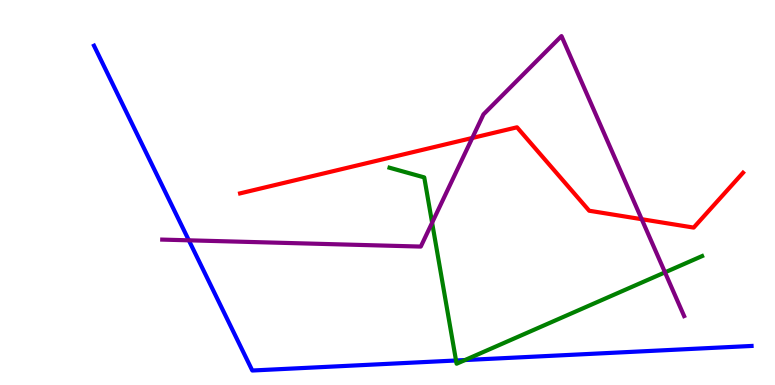[{'lines': ['blue', 'red'], 'intersections': []}, {'lines': ['green', 'red'], 'intersections': []}, {'lines': ['purple', 'red'], 'intersections': [{'x': 6.09, 'y': 6.42}, {'x': 8.28, 'y': 4.31}]}, {'lines': ['blue', 'green'], 'intersections': [{'x': 5.88, 'y': 0.637}, {'x': 6.0, 'y': 0.648}]}, {'lines': ['blue', 'purple'], 'intersections': [{'x': 2.44, 'y': 3.76}]}, {'lines': ['green', 'purple'], 'intersections': [{'x': 5.58, 'y': 4.22}, {'x': 8.58, 'y': 2.93}]}]